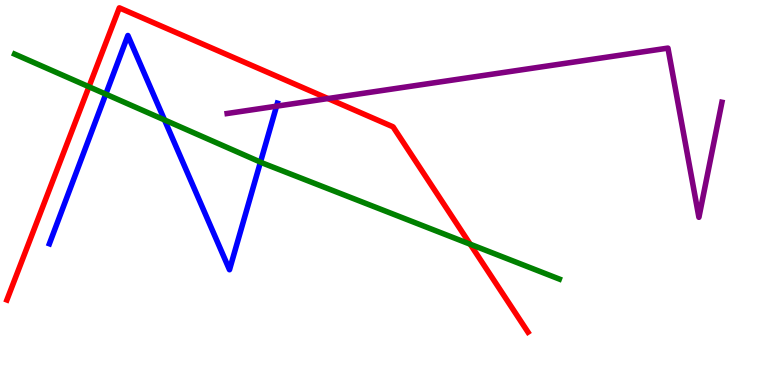[{'lines': ['blue', 'red'], 'intersections': []}, {'lines': ['green', 'red'], 'intersections': [{'x': 1.15, 'y': 7.75}, {'x': 6.07, 'y': 3.66}]}, {'lines': ['purple', 'red'], 'intersections': [{'x': 4.23, 'y': 7.44}]}, {'lines': ['blue', 'green'], 'intersections': [{'x': 1.37, 'y': 7.55}, {'x': 2.12, 'y': 6.88}, {'x': 3.36, 'y': 5.79}]}, {'lines': ['blue', 'purple'], 'intersections': [{'x': 3.57, 'y': 7.24}]}, {'lines': ['green', 'purple'], 'intersections': []}]